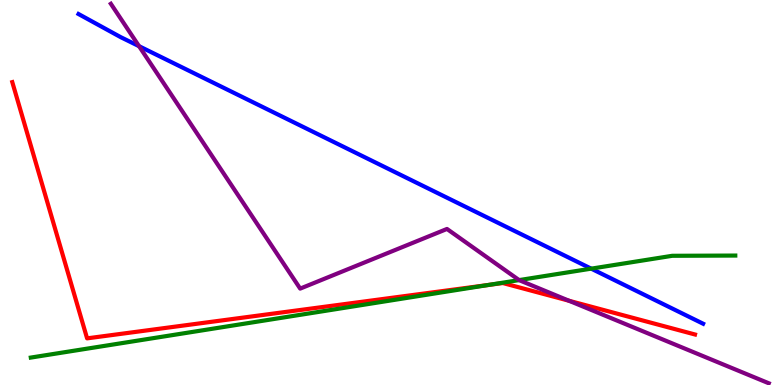[{'lines': ['blue', 'red'], 'intersections': []}, {'lines': ['green', 'red'], 'intersections': [{'x': 6.31, 'y': 2.6}]}, {'lines': ['purple', 'red'], 'intersections': [{'x': 7.34, 'y': 2.19}]}, {'lines': ['blue', 'green'], 'intersections': [{'x': 7.63, 'y': 3.02}]}, {'lines': ['blue', 'purple'], 'intersections': [{'x': 1.79, 'y': 8.8}]}, {'lines': ['green', 'purple'], 'intersections': [{'x': 6.7, 'y': 2.72}]}]